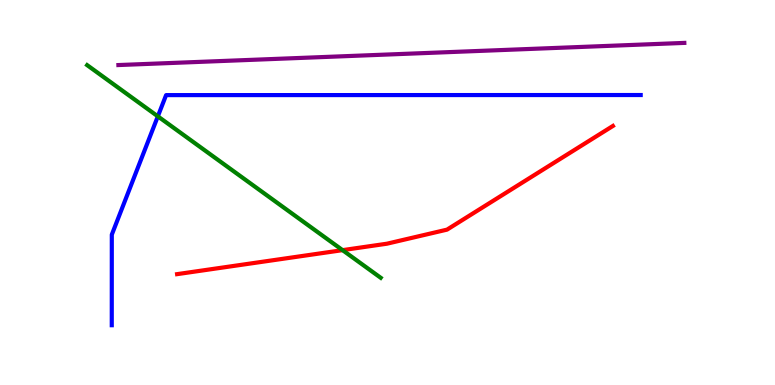[{'lines': ['blue', 'red'], 'intersections': []}, {'lines': ['green', 'red'], 'intersections': [{'x': 4.42, 'y': 3.5}]}, {'lines': ['purple', 'red'], 'intersections': []}, {'lines': ['blue', 'green'], 'intersections': [{'x': 2.04, 'y': 6.98}]}, {'lines': ['blue', 'purple'], 'intersections': []}, {'lines': ['green', 'purple'], 'intersections': []}]